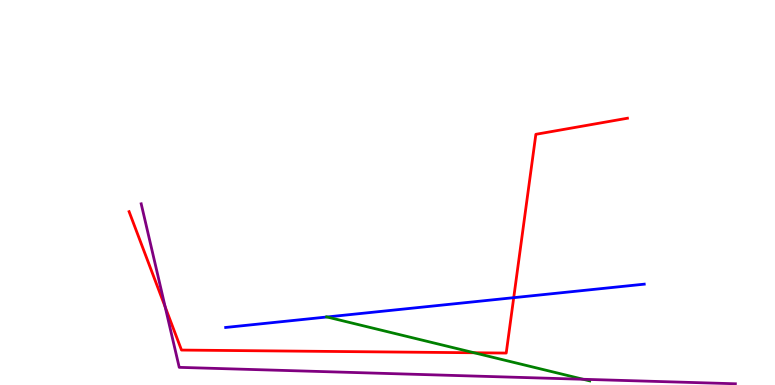[{'lines': ['blue', 'red'], 'intersections': [{'x': 6.63, 'y': 2.27}]}, {'lines': ['green', 'red'], 'intersections': [{'x': 6.12, 'y': 0.837}]}, {'lines': ['purple', 'red'], 'intersections': [{'x': 2.13, 'y': 2.03}]}, {'lines': ['blue', 'green'], 'intersections': [{'x': 4.22, 'y': 1.77}]}, {'lines': ['blue', 'purple'], 'intersections': []}, {'lines': ['green', 'purple'], 'intersections': [{'x': 7.53, 'y': 0.149}]}]